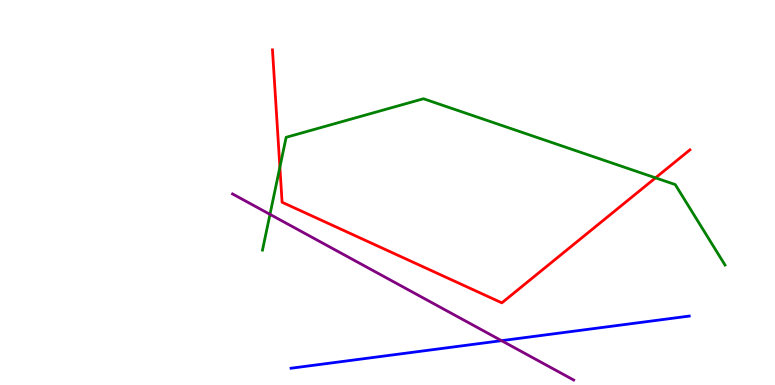[{'lines': ['blue', 'red'], 'intersections': []}, {'lines': ['green', 'red'], 'intersections': [{'x': 3.61, 'y': 5.66}, {'x': 8.46, 'y': 5.38}]}, {'lines': ['purple', 'red'], 'intersections': []}, {'lines': ['blue', 'green'], 'intersections': []}, {'lines': ['blue', 'purple'], 'intersections': [{'x': 6.47, 'y': 1.15}]}, {'lines': ['green', 'purple'], 'intersections': [{'x': 3.48, 'y': 4.43}]}]